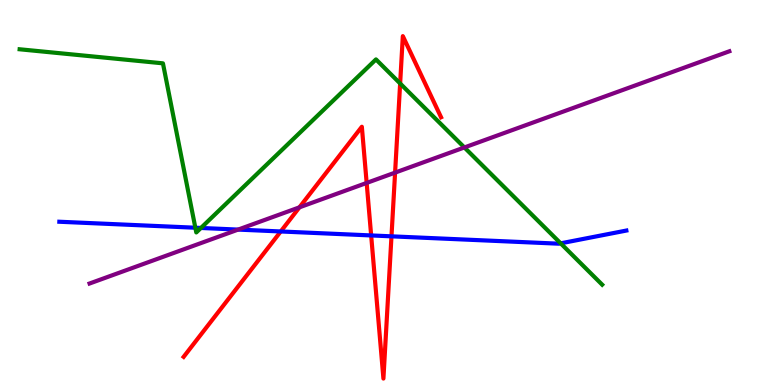[{'lines': ['blue', 'red'], 'intersections': [{'x': 3.62, 'y': 3.99}, {'x': 4.79, 'y': 3.88}, {'x': 5.05, 'y': 3.86}]}, {'lines': ['green', 'red'], 'intersections': [{'x': 5.16, 'y': 7.83}]}, {'lines': ['purple', 'red'], 'intersections': [{'x': 3.86, 'y': 4.61}, {'x': 4.73, 'y': 5.25}, {'x': 5.1, 'y': 5.52}]}, {'lines': ['blue', 'green'], 'intersections': [{'x': 2.52, 'y': 4.09}, {'x': 2.59, 'y': 4.08}, {'x': 7.23, 'y': 3.68}]}, {'lines': ['blue', 'purple'], 'intersections': [{'x': 3.07, 'y': 4.04}]}, {'lines': ['green', 'purple'], 'intersections': [{'x': 5.99, 'y': 6.17}]}]